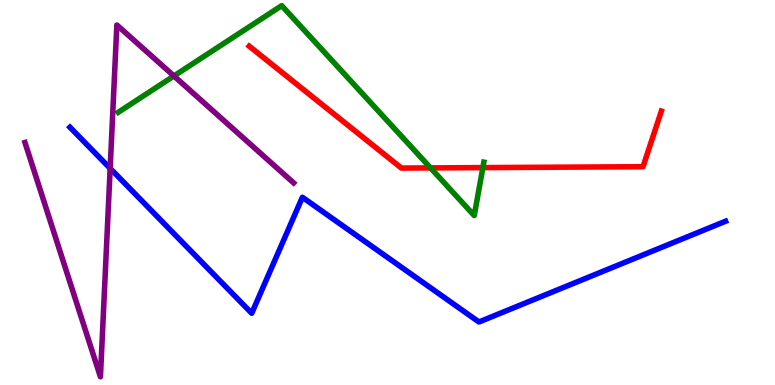[{'lines': ['blue', 'red'], 'intersections': []}, {'lines': ['green', 'red'], 'intersections': [{'x': 5.56, 'y': 5.64}, {'x': 6.23, 'y': 5.65}]}, {'lines': ['purple', 'red'], 'intersections': []}, {'lines': ['blue', 'green'], 'intersections': []}, {'lines': ['blue', 'purple'], 'intersections': [{'x': 1.42, 'y': 5.63}]}, {'lines': ['green', 'purple'], 'intersections': [{'x': 2.24, 'y': 8.03}]}]